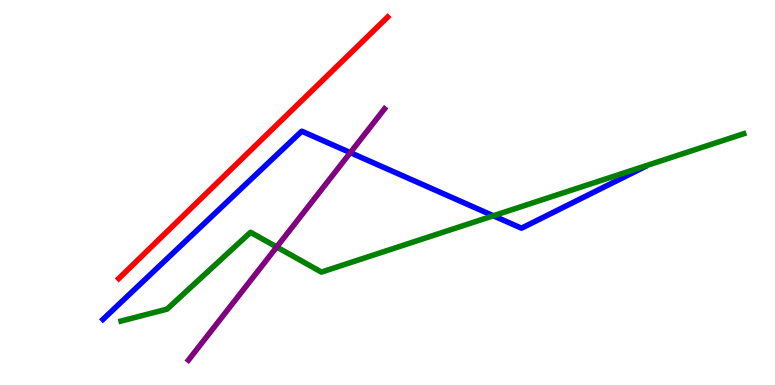[{'lines': ['blue', 'red'], 'intersections': []}, {'lines': ['green', 'red'], 'intersections': []}, {'lines': ['purple', 'red'], 'intersections': []}, {'lines': ['blue', 'green'], 'intersections': [{'x': 6.37, 'y': 4.4}]}, {'lines': ['blue', 'purple'], 'intersections': [{'x': 4.52, 'y': 6.04}]}, {'lines': ['green', 'purple'], 'intersections': [{'x': 3.57, 'y': 3.58}]}]